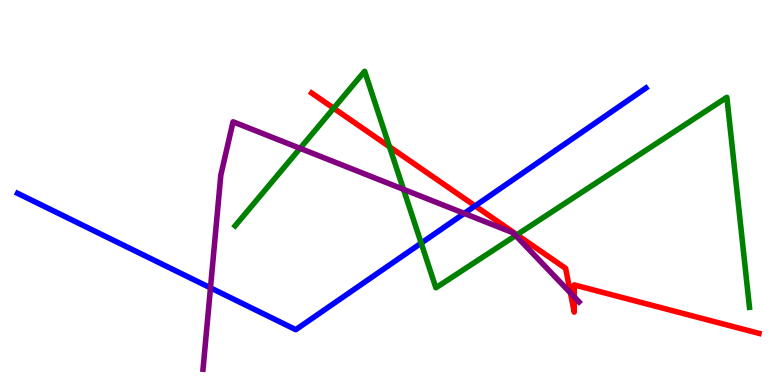[{'lines': ['blue', 'red'], 'intersections': [{'x': 6.13, 'y': 4.65}]}, {'lines': ['green', 'red'], 'intersections': [{'x': 4.31, 'y': 7.19}, {'x': 5.03, 'y': 6.19}, {'x': 6.67, 'y': 3.9}]}, {'lines': ['purple', 'red'], 'intersections': [{'x': 7.36, 'y': 2.39}, {'x': 7.41, 'y': 2.29}]}, {'lines': ['blue', 'green'], 'intersections': [{'x': 5.43, 'y': 3.69}]}, {'lines': ['blue', 'purple'], 'intersections': [{'x': 2.72, 'y': 2.52}, {'x': 5.99, 'y': 4.46}]}, {'lines': ['green', 'purple'], 'intersections': [{'x': 3.87, 'y': 6.15}, {'x': 5.21, 'y': 5.08}, {'x': 6.65, 'y': 3.88}]}]